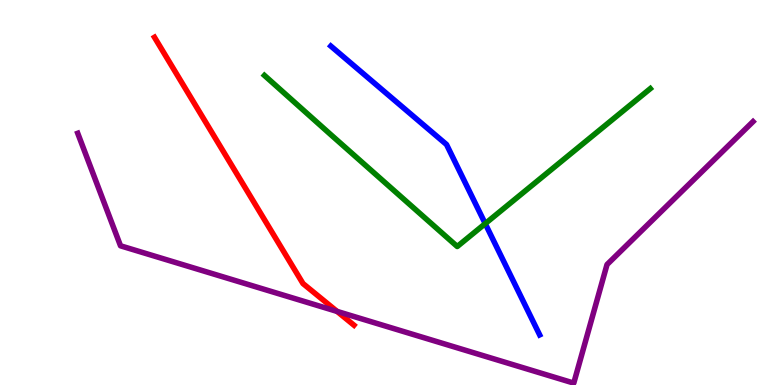[{'lines': ['blue', 'red'], 'intersections': []}, {'lines': ['green', 'red'], 'intersections': []}, {'lines': ['purple', 'red'], 'intersections': [{'x': 4.35, 'y': 1.91}]}, {'lines': ['blue', 'green'], 'intersections': [{'x': 6.26, 'y': 4.19}]}, {'lines': ['blue', 'purple'], 'intersections': []}, {'lines': ['green', 'purple'], 'intersections': []}]